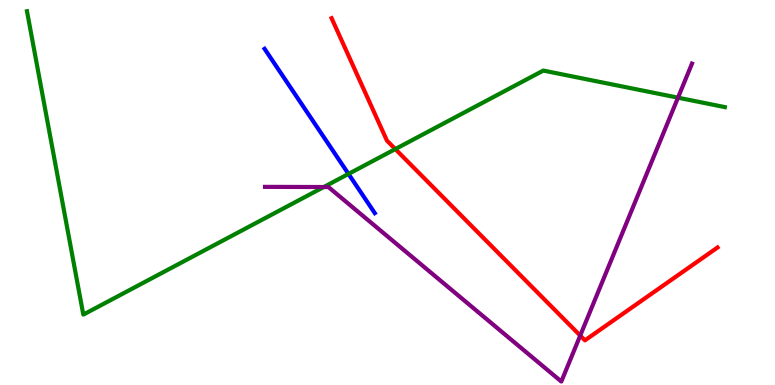[{'lines': ['blue', 'red'], 'intersections': []}, {'lines': ['green', 'red'], 'intersections': [{'x': 5.1, 'y': 6.13}]}, {'lines': ['purple', 'red'], 'intersections': [{'x': 7.49, 'y': 1.28}]}, {'lines': ['blue', 'green'], 'intersections': [{'x': 4.5, 'y': 5.48}]}, {'lines': ['blue', 'purple'], 'intersections': []}, {'lines': ['green', 'purple'], 'intersections': [{'x': 4.18, 'y': 5.14}, {'x': 8.75, 'y': 7.46}]}]